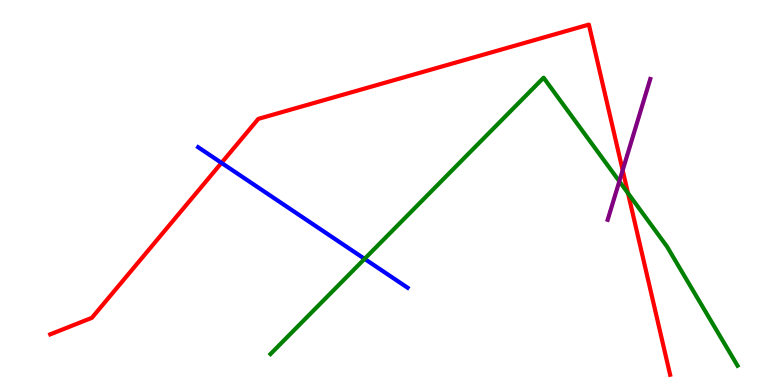[{'lines': ['blue', 'red'], 'intersections': [{'x': 2.86, 'y': 5.77}]}, {'lines': ['green', 'red'], 'intersections': [{'x': 8.1, 'y': 4.98}]}, {'lines': ['purple', 'red'], 'intersections': [{'x': 8.03, 'y': 5.58}]}, {'lines': ['blue', 'green'], 'intersections': [{'x': 4.7, 'y': 3.28}]}, {'lines': ['blue', 'purple'], 'intersections': []}, {'lines': ['green', 'purple'], 'intersections': [{'x': 7.99, 'y': 5.29}]}]